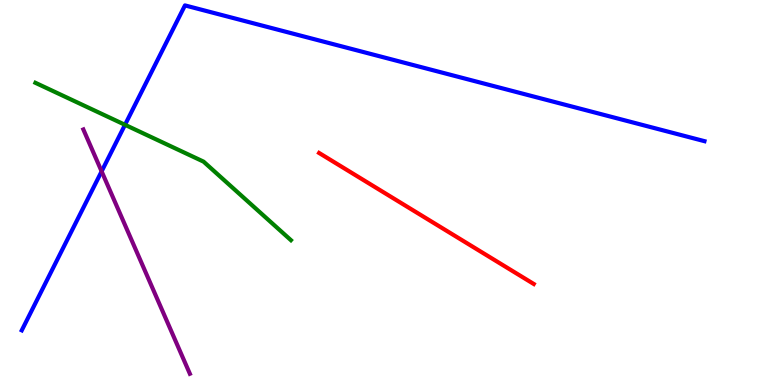[{'lines': ['blue', 'red'], 'intersections': []}, {'lines': ['green', 'red'], 'intersections': []}, {'lines': ['purple', 'red'], 'intersections': []}, {'lines': ['blue', 'green'], 'intersections': [{'x': 1.61, 'y': 6.76}]}, {'lines': ['blue', 'purple'], 'intersections': [{'x': 1.31, 'y': 5.55}]}, {'lines': ['green', 'purple'], 'intersections': []}]